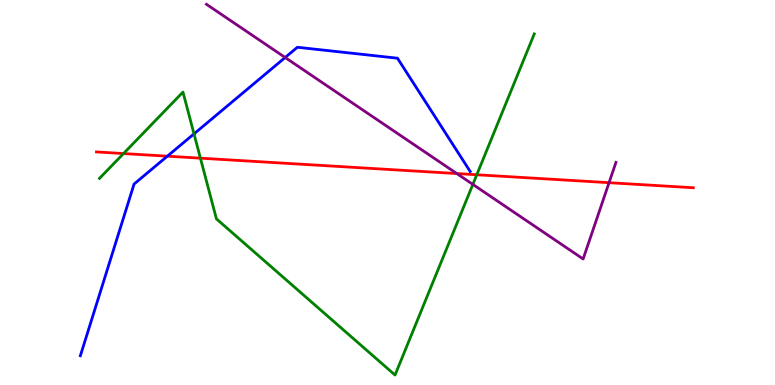[{'lines': ['blue', 'red'], 'intersections': [{'x': 2.16, 'y': 5.94}]}, {'lines': ['green', 'red'], 'intersections': [{'x': 1.59, 'y': 6.01}, {'x': 2.59, 'y': 5.89}, {'x': 6.15, 'y': 5.46}]}, {'lines': ['purple', 'red'], 'intersections': [{'x': 5.89, 'y': 5.49}, {'x': 7.86, 'y': 5.25}]}, {'lines': ['blue', 'green'], 'intersections': [{'x': 2.5, 'y': 6.52}]}, {'lines': ['blue', 'purple'], 'intersections': [{'x': 3.68, 'y': 8.51}]}, {'lines': ['green', 'purple'], 'intersections': [{'x': 6.1, 'y': 5.21}]}]